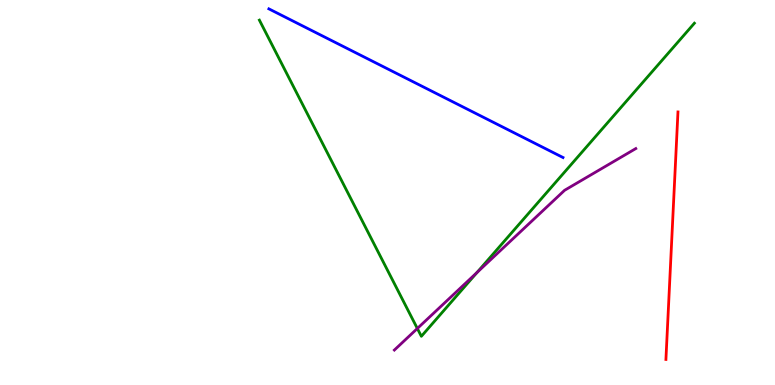[{'lines': ['blue', 'red'], 'intersections': []}, {'lines': ['green', 'red'], 'intersections': []}, {'lines': ['purple', 'red'], 'intersections': []}, {'lines': ['blue', 'green'], 'intersections': []}, {'lines': ['blue', 'purple'], 'intersections': []}, {'lines': ['green', 'purple'], 'intersections': [{'x': 5.39, 'y': 1.47}, {'x': 6.16, 'y': 2.92}]}]